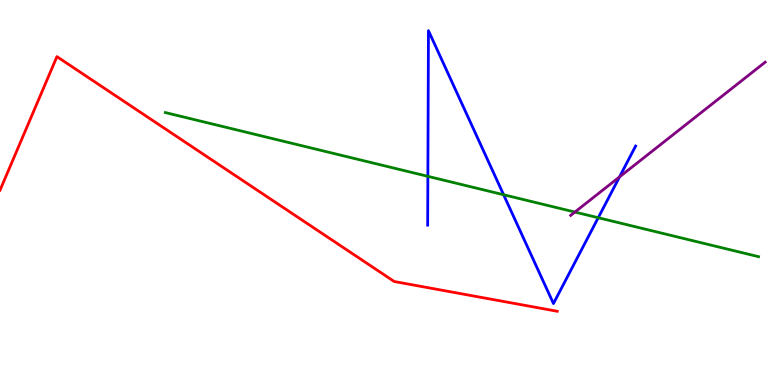[{'lines': ['blue', 'red'], 'intersections': []}, {'lines': ['green', 'red'], 'intersections': []}, {'lines': ['purple', 'red'], 'intersections': []}, {'lines': ['blue', 'green'], 'intersections': [{'x': 5.52, 'y': 5.42}, {'x': 6.5, 'y': 4.94}, {'x': 7.72, 'y': 4.34}]}, {'lines': ['blue', 'purple'], 'intersections': [{'x': 7.99, 'y': 5.4}]}, {'lines': ['green', 'purple'], 'intersections': [{'x': 7.42, 'y': 4.49}]}]